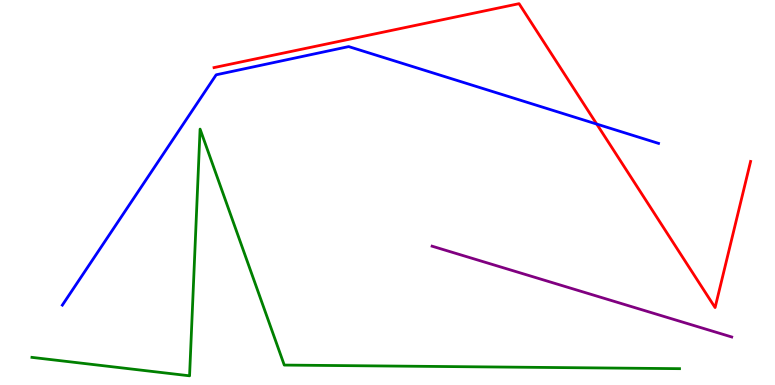[{'lines': ['blue', 'red'], 'intersections': [{'x': 7.7, 'y': 6.78}]}, {'lines': ['green', 'red'], 'intersections': []}, {'lines': ['purple', 'red'], 'intersections': []}, {'lines': ['blue', 'green'], 'intersections': []}, {'lines': ['blue', 'purple'], 'intersections': []}, {'lines': ['green', 'purple'], 'intersections': []}]